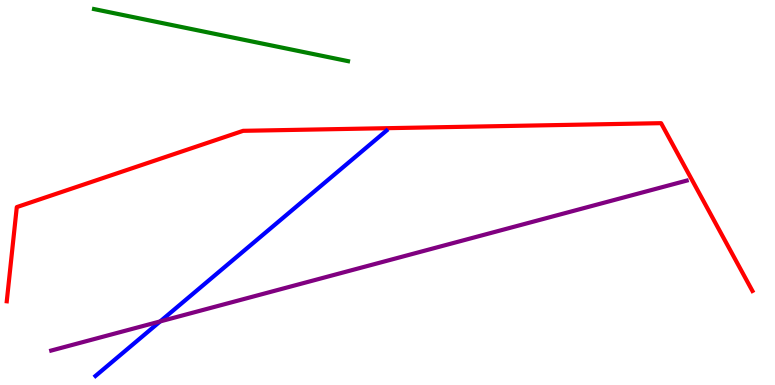[{'lines': ['blue', 'red'], 'intersections': []}, {'lines': ['green', 'red'], 'intersections': []}, {'lines': ['purple', 'red'], 'intersections': []}, {'lines': ['blue', 'green'], 'intersections': []}, {'lines': ['blue', 'purple'], 'intersections': [{'x': 2.07, 'y': 1.65}]}, {'lines': ['green', 'purple'], 'intersections': []}]